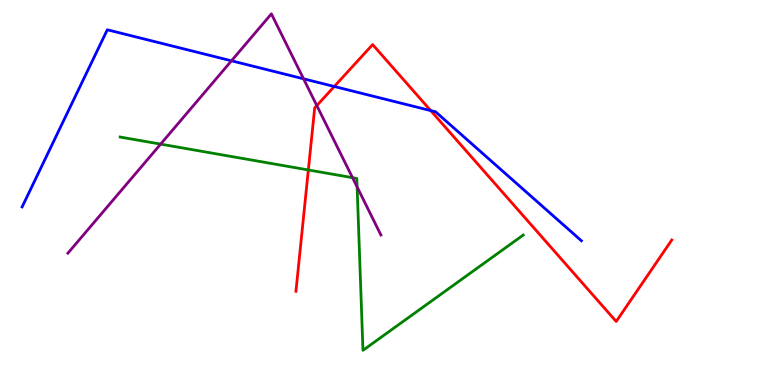[{'lines': ['blue', 'red'], 'intersections': [{'x': 4.31, 'y': 7.75}, {'x': 5.56, 'y': 7.13}]}, {'lines': ['green', 'red'], 'intersections': [{'x': 3.98, 'y': 5.59}]}, {'lines': ['purple', 'red'], 'intersections': [{'x': 4.09, 'y': 7.26}]}, {'lines': ['blue', 'green'], 'intersections': []}, {'lines': ['blue', 'purple'], 'intersections': [{'x': 2.99, 'y': 8.42}, {'x': 3.92, 'y': 7.95}]}, {'lines': ['green', 'purple'], 'intersections': [{'x': 2.07, 'y': 6.26}, {'x': 4.55, 'y': 5.38}, {'x': 4.61, 'y': 5.14}]}]